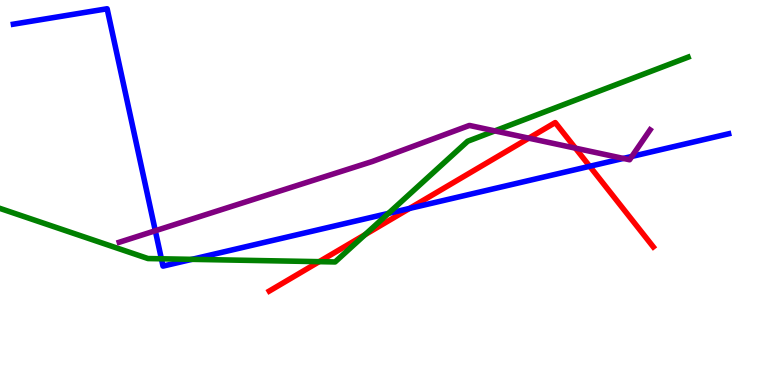[{'lines': ['blue', 'red'], 'intersections': [{'x': 5.28, 'y': 4.59}, {'x': 7.61, 'y': 5.68}]}, {'lines': ['green', 'red'], 'intersections': [{'x': 4.12, 'y': 3.2}, {'x': 4.71, 'y': 3.91}]}, {'lines': ['purple', 'red'], 'intersections': [{'x': 6.82, 'y': 6.41}, {'x': 7.42, 'y': 6.15}]}, {'lines': ['blue', 'green'], 'intersections': [{'x': 2.08, 'y': 3.28}, {'x': 2.48, 'y': 3.26}, {'x': 5.01, 'y': 4.46}]}, {'lines': ['blue', 'purple'], 'intersections': [{'x': 2.0, 'y': 4.01}, {'x': 8.04, 'y': 5.89}, {'x': 8.15, 'y': 5.94}]}, {'lines': ['green', 'purple'], 'intersections': [{'x': 6.38, 'y': 6.6}]}]